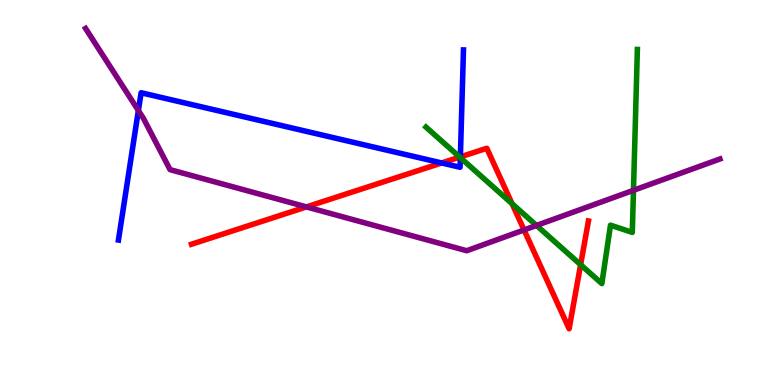[{'lines': ['blue', 'red'], 'intersections': [{'x': 5.7, 'y': 5.77}, {'x': 5.94, 'y': 5.93}]}, {'lines': ['green', 'red'], 'intersections': [{'x': 5.93, 'y': 5.92}, {'x': 6.61, 'y': 4.71}, {'x': 7.49, 'y': 3.12}]}, {'lines': ['purple', 'red'], 'intersections': [{'x': 3.95, 'y': 4.63}, {'x': 6.76, 'y': 4.03}]}, {'lines': ['blue', 'green'], 'intersections': [{'x': 5.94, 'y': 5.9}]}, {'lines': ['blue', 'purple'], 'intersections': [{'x': 1.79, 'y': 7.13}]}, {'lines': ['green', 'purple'], 'intersections': [{'x': 6.92, 'y': 4.14}, {'x': 8.17, 'y': 5.06}]}]